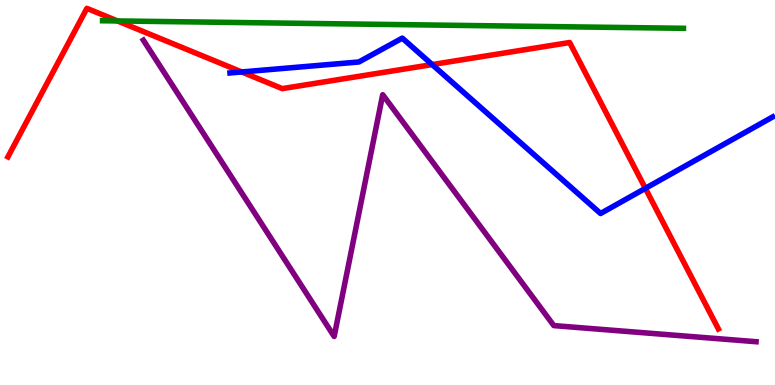[{'lines': ['blue', 'red'], 'intersections': [{'x': 3.12, 'y': 8.13}, {'x': 5.58, 'y': 8.32}, {'x': 8.33, 'y': 5.11}]}, {'lines': ['green', 'red'], 'intersections': [{'x': 1.52, 'y': 9.46}]}, {'lines': ['purple', 'red'], 'intersections': []}, {'lines': ['blue', 'green'], 'intersections': []}, {'lines': ['blue', 'purple'], 'intersections': []}, {'lines': ['green', 'purple'], 'intersections': []}]